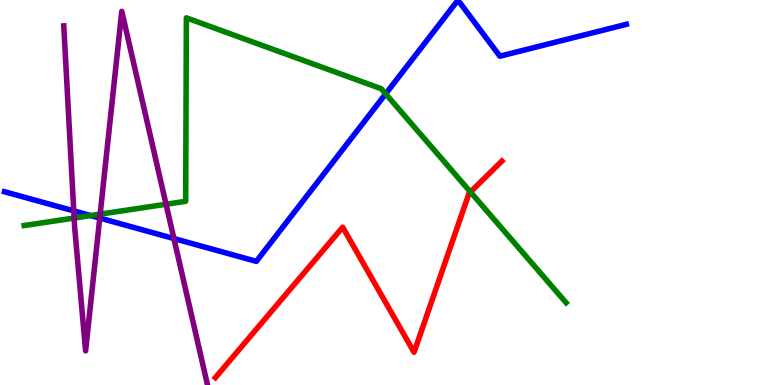[{'lines': ['blue', 'red'], 'intersections': []}, {'lines': ['green', 'red'], 'intersections': [{'x': 6.07, 'y': 5.01}]}, {'lines': ['purple', 'red'], 'intersections': []}, {'lines': ['blue', 'green'], 'intersections': [{'x': 1.17, 'y': 4.4}, {'x': 4.98, 'y': 7.56}]}, {'lines': ['blue', 'purple'], 'intersections': [{'x': 0.952, 'y': 4.52}, {'x': 1.29, 'y': 4.34}, {'x': 2.24, 'y': 3.8}]}, {'lines': ['green', 'purple'], 'intersections': [{'x': 0.957, 'y': 4.34}, {'x': 1.29, 'y': 4.44}, {'x': 2.14, 'y': 4.69}]}]